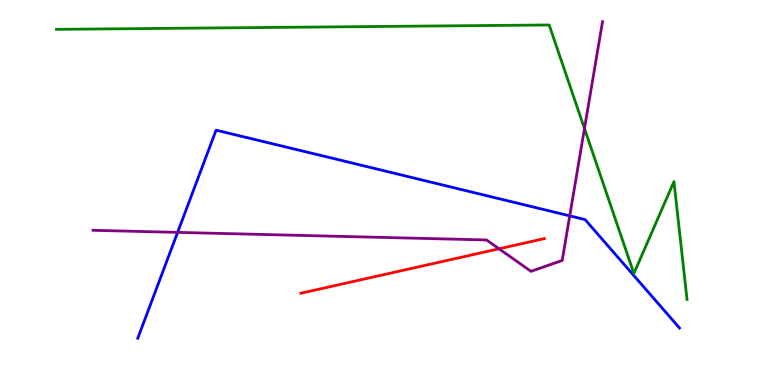[{'lines': ['blue', 'red'], 'intersections': []}, {'lines': ['green', 'red'], 'intersections': []}, {'lines': ['purple', 'red'], 'intersections': [{'x': 6.44, 'y': 3.54}]}, {'lines': ['blue', 'green'], 'intersections': []}, {'lines': ['blue', 'purple'], 'intersections': [{'x': 2.29, 'y': 3.96}, {'x': 7.35, 'y': 4.39}]}, {'lines': ['green', 'purple'], 'intersections': [{'x': 7.54, 'y': 6.66}]}]